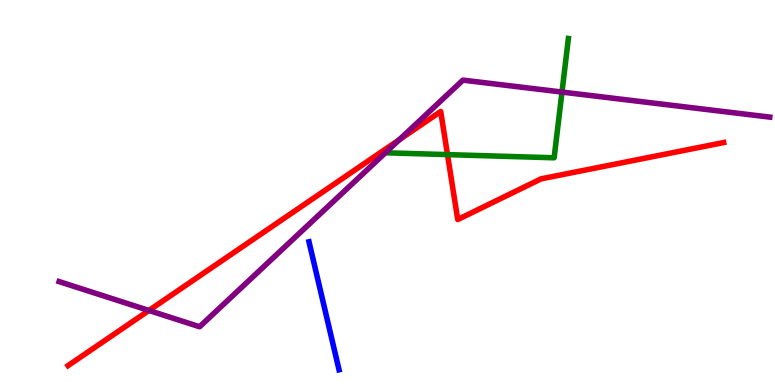[{'lines': ['blue', 'red'], 'intersections': []}, {'lines': ['green', 'red'], 'intersections': [{'x': 5.77, 'y': 5.98}]}, {'lines': ['purple', 'red'], 'intersections': [{'x': 1.92, 'y': 1.94}, {'x': 5.15, 'y': 6.37}]}, {'lines': ['blue', 'green'], 'intersections': []}, {'lines': ['blue', 'purple'], 'intersections': []}, {'lines': ['green', 'purple'], 'intersections': [{'x': 7.25, 'y': 7.61}]}]